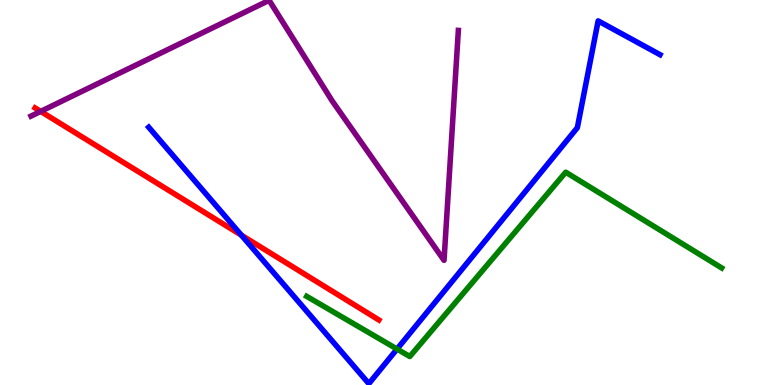[{'lines': ['blue', 'red'], 'intersections': [{'x': 3.11, 'y': 3.89}]}, {'lines': ['green', 'red'], 'intersections': []}, {'lines': ['purple', 'red'], 'intersections': [{'x': 0.525, 'y': 7.11}]}, {'lines': ['blue', 'green'], 'intersections': [{'x': 5.12, 'y': 0.934}]}, {'lines': ['blue', 'purple'], 'intersections': []}, {'lines': ['green', 'purple'], 'intersections': []}]